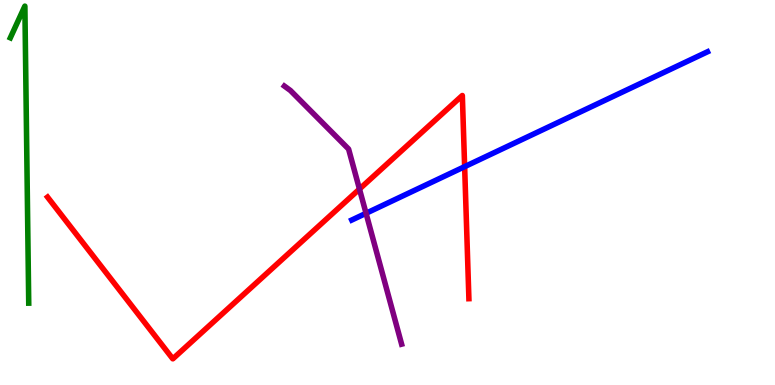[{'lines': ['blue', 'red'], 'intersections': [{'x': 6.0, 'y': 5.67}]}, {'lines': ['green', 'red'], 'intersections': []}, {'lines': ['purple', 'red'], 'intersections': [{'x': 4.64, 'y': 5.09}]}, {'lines': ['blue', 'green'], 'intersections': []}, {'lines': ['blue', 'purple'], 'intersections': [{'x': 4.72, 'y': 4.46}]}, {'lines': ['green', 'purple'], 'intersections': []}]